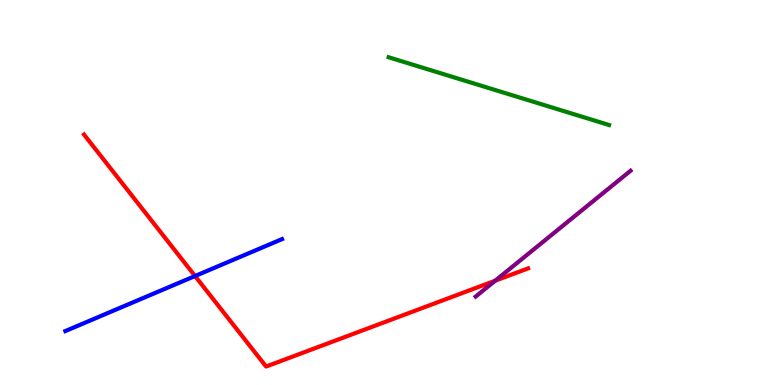[{'lines': ['blue', 'red'], 'intersections': [{'x': 2.52, 'y': 2.83}]}, {'lines': ['green', 'red'], 'intersections': []}, {'lines': ['purple', 'red'], 'intersections': [{'x': 6.39, 'y': 2.71}]}, {'lines': ['blue', 'green'], 'intersections': []}, {'lines': ['blue', 'purple'], 'intersections': []}, {'lines': ['green', 'purple'], 'intersections': []}]